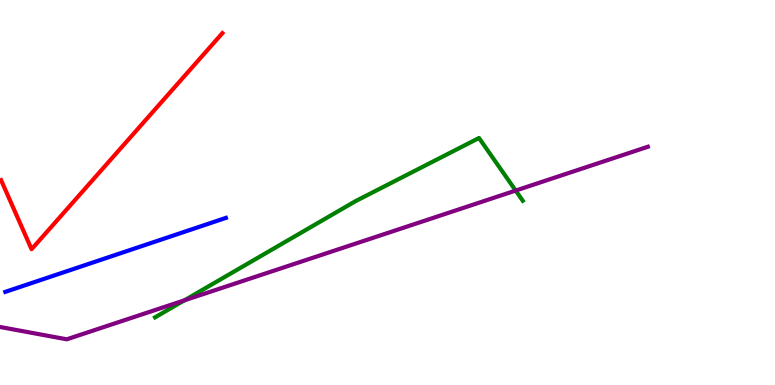[{'lines': ['blue', 'red'], 'intersections': []}, {'lines': ['green', 'red'], 'intersections': []}, {'lines': ['purple', 'red'], 'intersections': []}, {'lines': ['blue', 'green'], 'intersections': []}, {'lines': ['blue', 'purple'], 'intersections': []}, {'lines': ['green', 'purple'], 'intersections': [{'x': 2.38, 'y': 2.2}, {'x': 6.65, 'y': 5.05}]}]